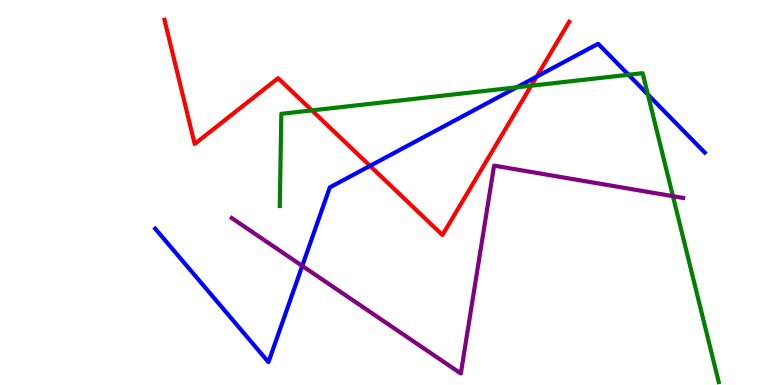[{'lines': ['blue', 'red'], 'intersections': [{'x': 4.77, 'y': 5.69}, {'x': 6.92, 'y': 8.01}]}, {'lines': ['green', 'red'], 'intersections': [{'x': 4.02, 'y': 7.13}, {'x': 6.85, 'y': 7.77}]}, {'lines': ['purple', 'red'], 'intersections': []}, {'lines': ['blue', 'green'], 'intersections': [{'x': 6.67, 'y': 7.73}, {'x': 8.11, 'y': 8.06}, {'x': 8.36, 'y': 7.54}]}, {'lines': ['blue', 'purple'], 'intersections': [{'x': 3.9, 'y': 3.09}]}, {'lines': ['green', 'purple'], 'intersections': [{'x': 8.68, 'y': 4.9}]}]